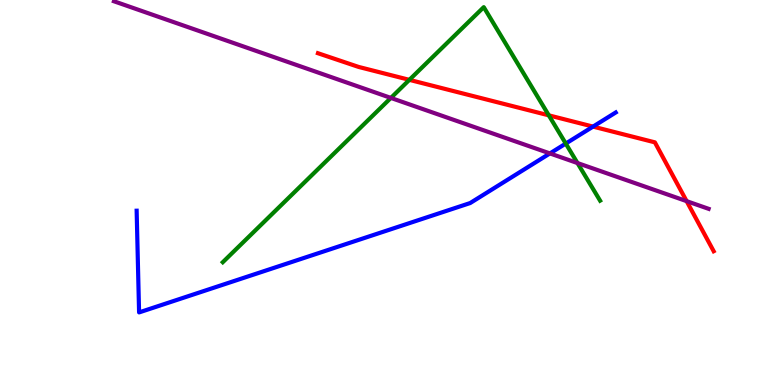[{'lines': ['blue', 'red'], 'intersections': [{'x': 7.65, 'y': 6.71}]}, {'lines': ['green', 'red'], 'intersections': [{'x': 5.28, 'y': 7.93}, {'x': 7.08, 'y': 7.0}]}, {'lines': ['purple', 'red'], 'intersections': [{'x': 8.86, 'y': 4.78}]}, {'lines': ['blue', 'green'], 'intersections': [{'x': 7.3, 'y': 6.27}]}, {'lines': ['blue', 'purple'], 'intersections': [{'x': 7.1, 'y': 6.01}]}, {'lines': ['green', 'purple'], 'intersections': [{'x': 5.04, 'y': 7.46}, {'x': 7.45, 'y': 5.76}]}]